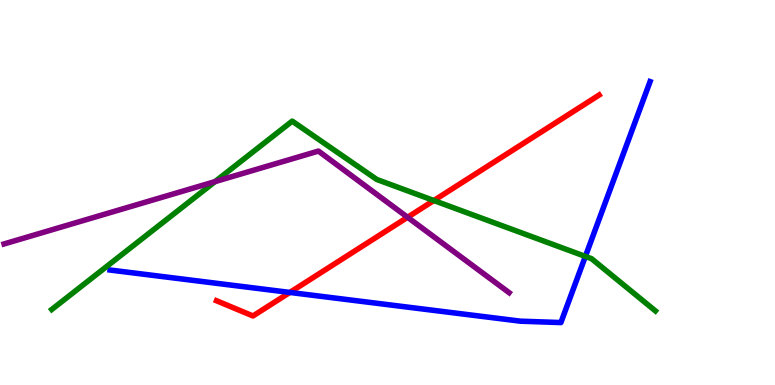[{'lines': ['blue', 'red'], 'intersections': [{'x': 3.74, 'y': 2.4}]}, {'lines': ['green', 'red'], 'intersections': [{'x': 5.6, 'y': 4.79}]}, {'lines': ['purple', 'red'], 'intersections': [{'x': 5.26, 'y': 4.36}]}, {'lines': ['blue', 'green'], 'intersections': [{'x': 7.55, 'y': 3.34}]}, {'lines': ['blue', 'purple'], 'intersections': []}, {'lines': ['green', 'purple'], 'intersections': [{'x': 2.77, 'y': 5.28}]}]